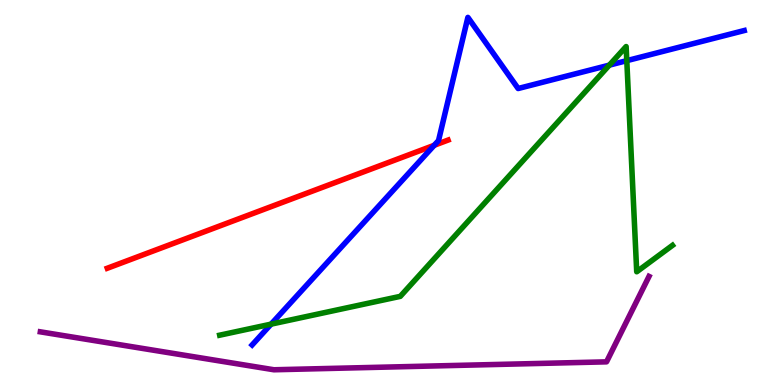[{'lines': ['blue', 'red'], 'intersections': [{'x': 5.6, 'y': 6.23}]}, {'lines': ['green', 'red'], 'intersections': []}, {'lines': ['purple', 'red'], 'intersections': []}, {'lines': ['blue', 'green'], 'intersections': [{'x': 3.5, 'y': 1.58}, {'x': 7.86, 'y': 8.31}, {'x': 8.09, 'y': 8.42}]}, {'lines': ['blue', 'purple'], 'intersections': []}, {'lines': ['green', 'purple'], 'intersections': []}]